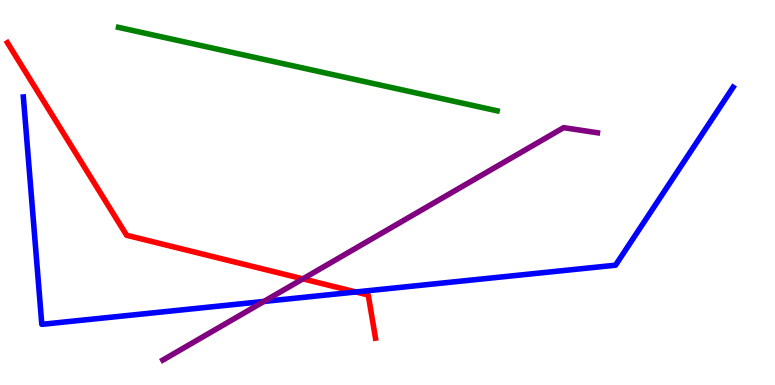[{'lines': ['blue', 'red'], 'intersections': [{'x': 4.59, 'y': 2.42}]}, {'lines': ['green', 'red'], 'intersections': []}, {'lines': ['purple', 'red'], 'intersections': [{'x': 3.91, 'y': 2.76}]}, {'lines': ['blue', 'green'], 'intersections': []}, {'lines': ['blue', 'purple'], 'intersections': [{'x': 3.41, 'y': 2.17}]}, {'lines': ['green', 'purple'], 'intersections': []}]